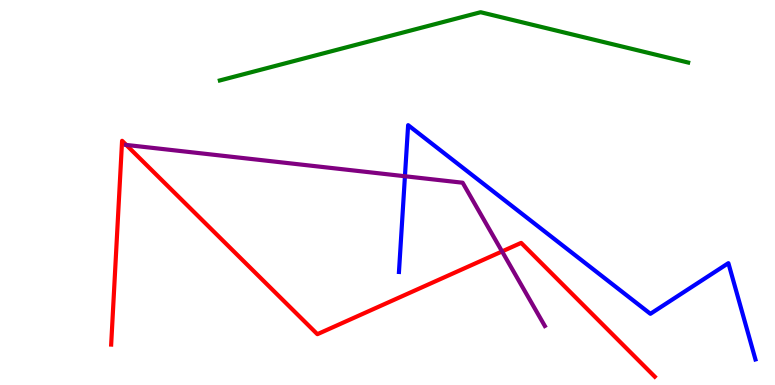[{'lines': ['blue', 'red'], 'intersections': []}, {'lines': ['green', 'red'], 'intersections': []}, {'lines': ['purple', 'red'], 'intersections': [{'x': 1.63, 'y': 6.24}, {'x': 6.48, 'y': 3.47}]}, {'lines': ['blue', 'green'], 'intersections': []}, {'lines': ['blue', 'purple'], 'intersections': [{'x': 5.22, 'y': 5.42}]}, {'lines': ['green', 'purple'], 'intersections': []}]